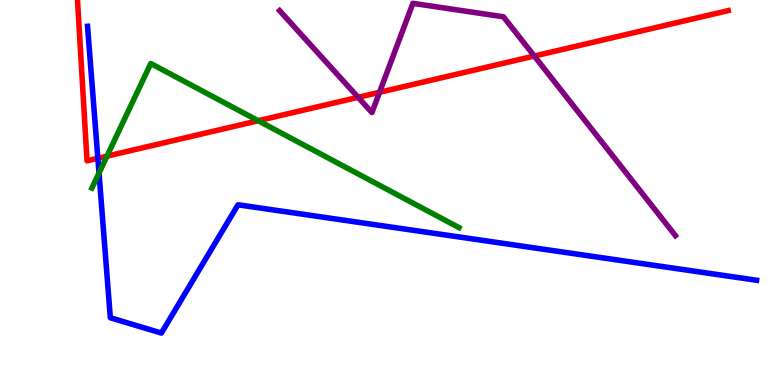[{'lines': ['blue', 'red'], 'intersections': [{'x': 1.26, 'y': 5.89}]}, {'lines': ['green', 'red'], 'intersections': [{'x': 1.38, 'y': 5.94}, {'x': 3.33, 'y': 6.86}]}, {'lines': ['purple', 'red'], 'intersections': [{'x': 4.62, 'y': 7.47}, {'x': 4.9, 'y': 7.6}, {'x': 6.89, 'y': 8.54}]}, {'lines': ['blue', 'green'], 'intersections': [{'x': 1.28, 'y': 5.51}]}, {'lines': ['blue', 'purple'], 'intersections': []}, {'lines': ['green', 'purple'], 'intersections': []}]